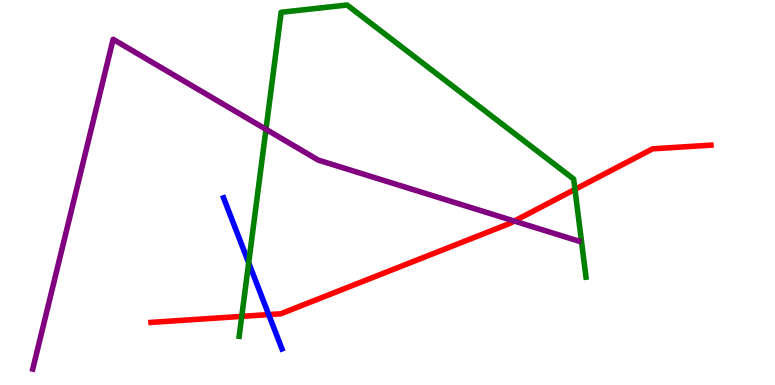[{'lines': ['blue', 'red'], 'intersections': [{'x': 3.47, 'y': 1.83}]}, {'lines': ['green', 'red'], 'intersections': [{'x': 3.12, 'y': 1.78}, {'x': 7.42, 'y': 5.08}]}, {'lines': ['purple', 'red'], 'intersections': [{'x': 6.64, 'y': 4.26}]}, {'lines': ['blue', 'green'], 'intersections': [{'x': 3.21, 'y': 3.17}]}, {'lines': ['blue', 'purple'], 'intersections': []}, {'lines': ['green', 'purple'], 'intersections': [{'x': 3.43, 'y': 6.64}]}]